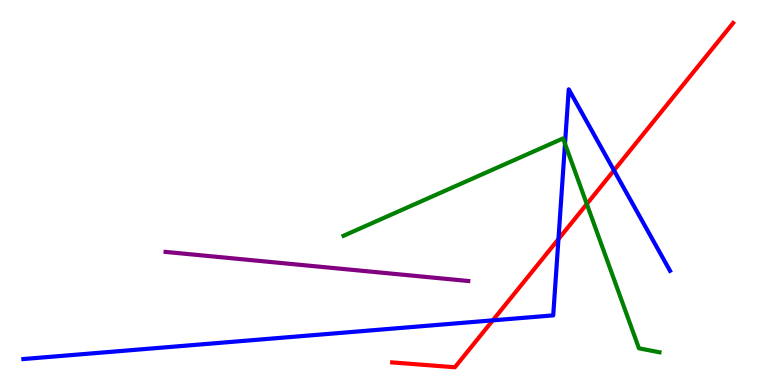[{'lines': ['blue', 'red'], 'intersections': [{'x': 6.36, 'y': 1.68}, {'x': 7.21, 'y': 3.79}, {'x': 7.92, 'y': 5.57}]}, {'lines': ['green', 'red'], 'intersections': [{'x': 7.57, 'y': 4.7}]}, {'lines': ['purple', 'red'], 'intersections': []}, {'lines': ['blue', 'green'], 'intersections': [{'x': 7.29, 'y': 6.27}]}, {'lines': ['blue', 'purple'], 'intersections': []}, {'lines': ['green', 'purple'], 'intersections': []}]